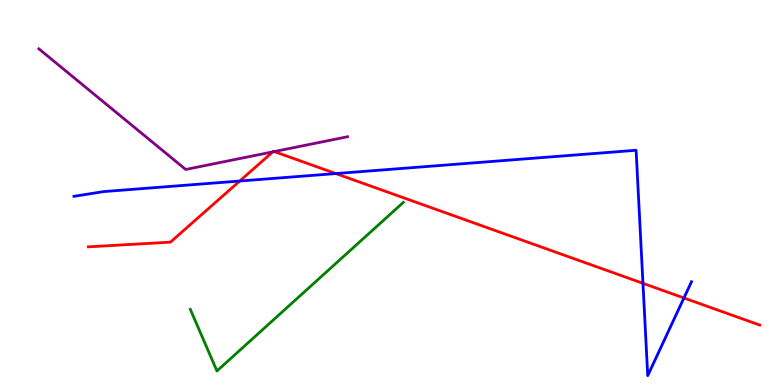[{'lines': ['blue', 'red'], 'intersections': [{'x': 3.09, 'y': 5.3}, {'x': 4.33, 'y': 5.49}, {'x': 8.3, 'y': 2.64}, {'x': 8.82, 'y': 2.26}]}, {'lines': ['green', 'red'], 'intersections': []}, {'lines': ['purple', 'red'], 'intersections': [{'x': 3.52, 'y': 6.06}, {'x': 3.54, 'y': 6.06}]}, {'lines': ['blue', 'green'], 'intersections': []}, {'lines': ['blue', 'purple'], 'intersections': []}, {'lines': ['green', 'purple'], 'intersections': []}]